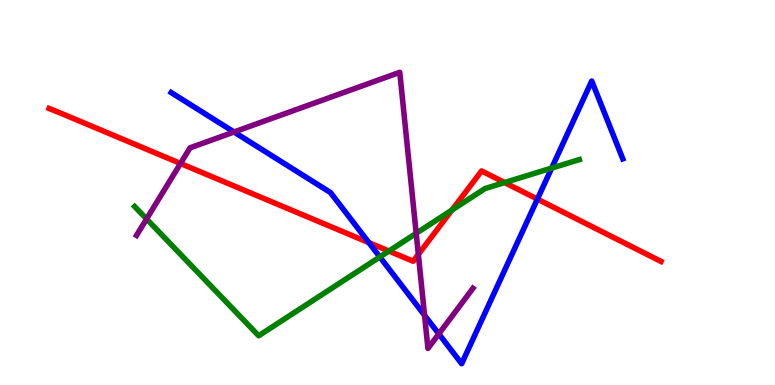[{'lines': ['blue', 'red'], 'intersections': [{'x': 4.76, 'y': 3.7}, {'x': 6.93, 'y': 4.83}]}, {'lines': ['green', 'red'], 'intersections': [{'x': 5.02, 'y': 3.48}, {'x': 5.83, 'y': 4.54}, {'x': 6.51, 'y': 5.26}]}, {'lines': ['purple', 'red'], 'intersections': [{'x': 2.33, 'y': 5.75}, {'x': 5.4, 'y': 3.39}]}, {'lines': ['blue', 'green'], 'intersections': [{'x': 4.9, 'y': 3.33}, {'x': 7.12, 'y': 5.63}]}, {'lines': ['blue', 'purple'], 'intersections': [{'x': 3.02, 'y': 6.57}, {'x': 5.48, 'y': 1.81}, {'x': 5.66, 'y': 1.33}]}, {'lines': ['green', 'purple'], 'intersections': [{'x': 1.89, 'y': 4.31}, {'x': 5.37, 'y': 3.94}]}]